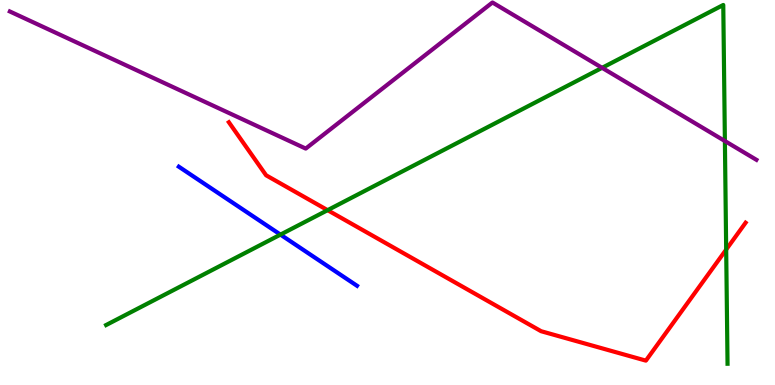[{'lines': ['blue', 'red'], 'intersections': []}, {'lines': ['green', 'red'], 'intersections': [{'x': 4.23, 'y': 4.54}, {'x': 9.37, 'y': 3.52}]}, {'lines': ['purple', 'red'], 'intersections': []}, {'lines': ['blue', 'green'], 'intersections': [{'x': 3.62, 'y': 3.91}]}, {'lines': ['blue', 'purple'], 'intersections': []}, {'lines': ['green', 'purple'], 'intersections': [{'x': 7.77, 'y': 8.24}, {'x': 9.35, 'y': 6.34}]}]